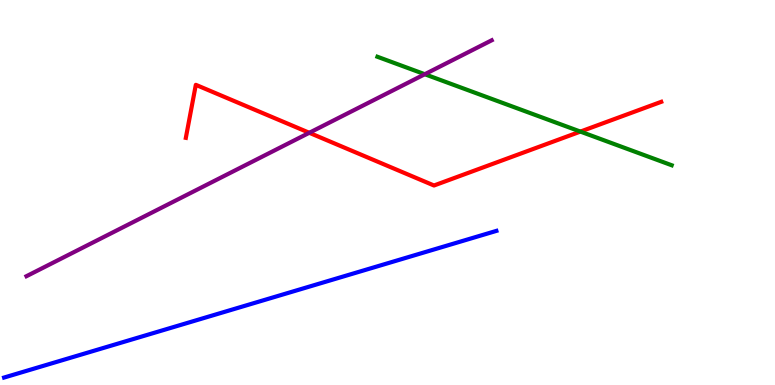[{'lines': ['blue', 'red'], 'intersections': []}, {'lines': ['green', 'red'], 'intersections': [{'x': 7.49, 'y': 6.58}]}, {'lines': ['purple', 'red'], 'intersections': [{'x': 3.99, 'y': 6.55}]}, {'lines': ['blue', 'green'], 'intersections': []}, {'lines': ['blue', 'purple'], 'intersections': []}, {'lines': ['green', 'purple'], 'intersections': [{'x': 5.48, 'y': 8.07}]}]